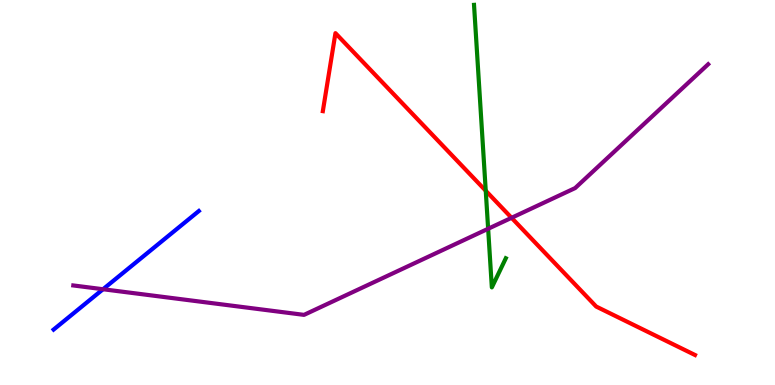[{'lines': ['blue', 'red'], 'intersections': []}, {'lines': ['green', 'red'], 'intersections': [{'x': 6.27, 'y': 5.05}]}, {'lines': ['purple', 'red'], 'intersections': [{'x': 6.6, 'y': 4.34}]}, {'lines': ['blue', 'green'], 'intersections': []}, {'lines': ['blue', 'purple'], 'intersections': [{'x': 1.33, 'y': 2.49}]}, {'lines': ['green', 'purple'], 'intersections': [{'x': 6.3, 'y': 4.06}]}]